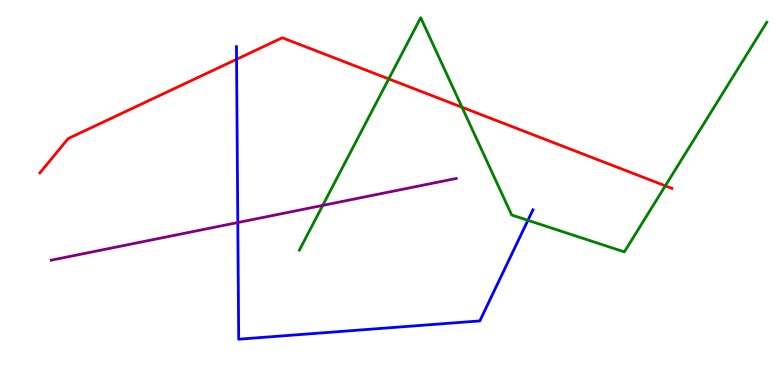[{'lines': ['blue', 'red'], 'intersections': [{'x': 3.05, 'y': 8.46}]}, {'lines': ['green', 'red'], 'intersections': [{'x': 5.02, 'y': 7.95}, {'x': 5.96, 'y': 7.21}, {'x': 8.58, 'y': 5.17}]}, {'lines': ['purple', 'red'], 'intersections': []}, {'lines': ['blue', 'green'], 'intersections': [{'x': 6.81, 'y': 4.28}]}, {'lines': ['blue', 'purple'], 'intersections': [{'x': 3.07, 'y': 4.22}]}, {'lines': ['green', 'purple'], 'intersections': [{'x': 4.16, 'y': 4.66}]}]